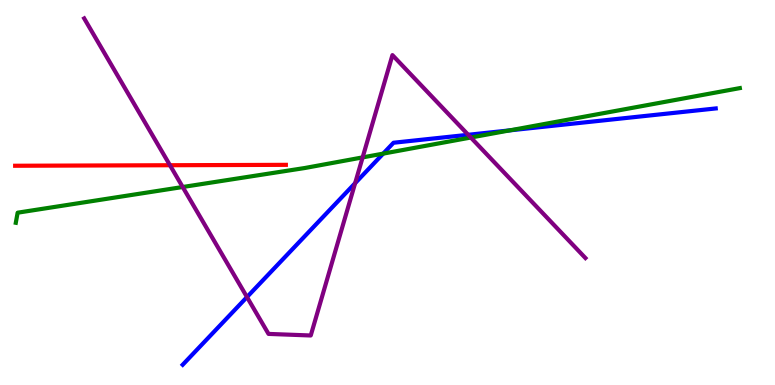[{'lines': ['blue', 'red'], 'intersections': []}, {'lines': ['green', 'red'], 'intersections': []}, {'lines': ['purple', 'red'], 'intersections': [{'x': 2.19, 'y': 5.71}]}, {'lines': ['blue', 'green'], 'intersections': [{'x': 4.94, 'y': 6.01}, {'x': 6.58, 'y': 6.61}]}, {'lines': ['blue', 'purple'], 'intersections': [{'x': 3.19, 'y': 2.28}, {'x': 4.58, 'y': 5.24}, {'x': 6.04, 'y': 6.5}]}, {'lines': ['green', 'purple'], 'intersections': [{'x': 2.36, 'y': 5.14}, {'x': 4.68, 'y': 5.91}, {'x': 6.08, 'y': 6.43}]}]